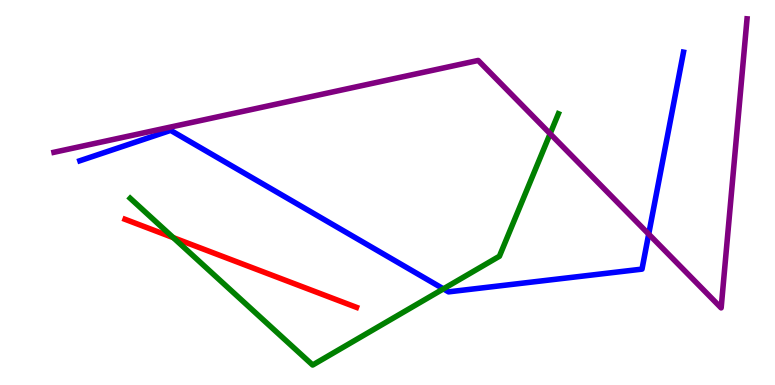[{'lines': ['blue', 'red'], 'intersections': []}, {'lines': ['green', 'red'], 'intersections': [{'x': 2.24, 'y': 3.83}]}, {'lines': ['purple', 'red'], 'intersections': []}, {'lines': ['blue', 'green'], 'intersections': [{'x': 5.72, 'y': 2.5}]}, {'lines': ['blue', 'purple'], 'intersections': [{'x': 8.37, 'y': 3.92}]}, {'lines': ['green', 'purple'], 'intersections': [{'x': 7.1, 'y': 6.53}]}]